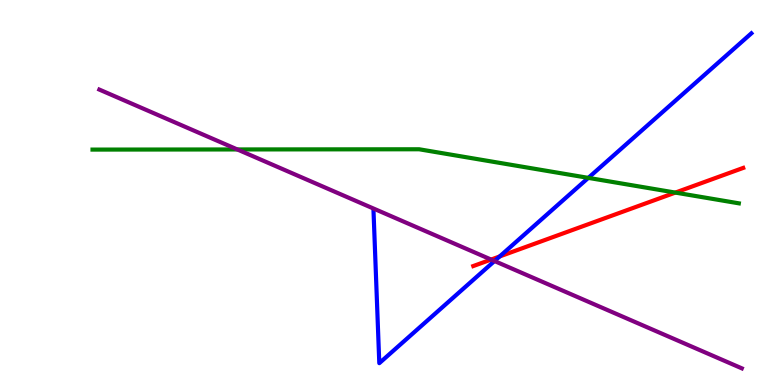[{'lines': ['blue', 'red'], 'intersections': [{'x': 6.45, 'y': 3.34}]}, {'lines': ['green', 'red'], 'intersections': [{'x': 8.71, 'y': 5.0}]}, {'lines': ['purple', 'red'], 'intersections': [{'x': 6.34, 'y': 3.26}]}, {'lines': ['blue', 'green'], 'intersections': [{'x': 7.59, 'y': 5.38}]}, {'lines': ['blue', 'purple'], 'intersections': [{'x': 6.38, 'y': 3.22}]}, {'lines': ['green', 'purple'], 'intersections': [{'x': 3.06, 'y': 6.12}]}]